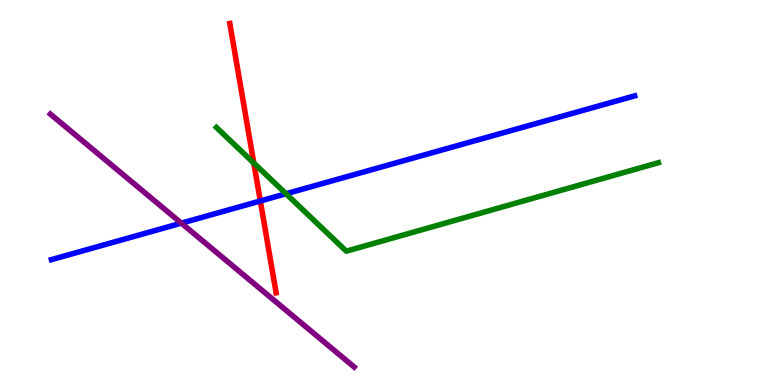[{'lines': ['blue', 'red'], 'intersections': [{'x': 3.36, 'y': 4.78}]}, {'lines': ['green', 'red'], 'intersections': [{'x': 3.27, 'y': 5.76}]}, {'lines': ['purple', 'red'], 'intersections': []}, {'lines': ['blue', 'green'], 'intersections': [{'x': 3.69, 'y': 4.97}]}, {'lines': ['blue', 'purple'], 'intersections': [{'x': 2.34, 'y': 4.2}]}, {'lines': ['green', 'purple'], 'intersections': []}]